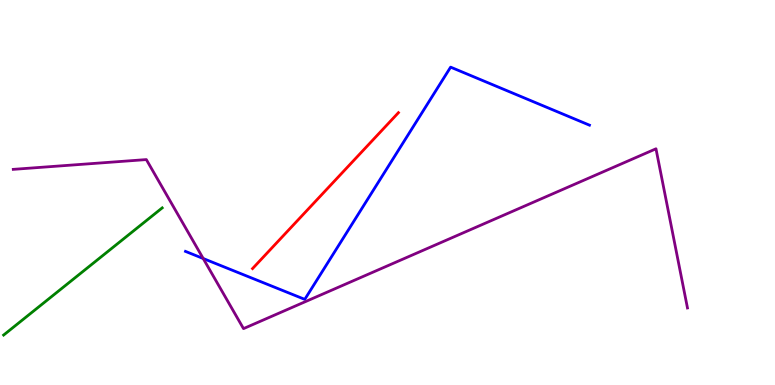[{'lines': ['blue', 'red'], 'intersections': []}, {'lines': ['green', 'red'], 'intersections': []}, {'lines': ['purple', 'red'], 'intersections': []}, {'lines': ['blue', 'green'], 'intersections': []}, {'lines': ['blue', 'purple'], 'intersections': [{'x': 2.62, 'y': 3.29}]}, {'lines': ['green', 'purple'], 'intersections': []}]